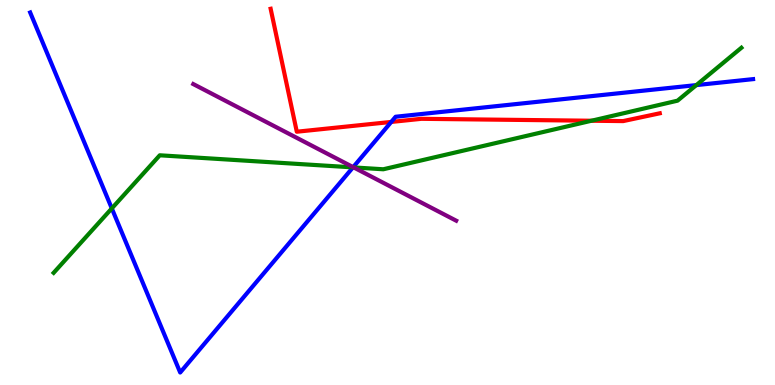[{'lines': ['blue', 'red'], 'intersections': [{'x': 5.05, 'y': 6.83}]}, {'lines': ['green', 'red'], 'intersections': [{'x': 7.63, 'y': 6.86}]}, {'lines': ['purple', 'red'], 'intersections': []}, {'lines': ['blue', 'green'], 'intersections': [{'x': 1.44, 'y': 4.59}, {'x': 4.55, 'y': 5.65}, {'x': 8.99, 'y': 7.79}]}, {'lines': ['blue', 'purple'], 'intersections': [{'x': 4.56, 'y': 5.66}]}, {'lines': ['green', 'purple'], 'intersections': [{'x': 4.56, 'y': 5.65}]}]